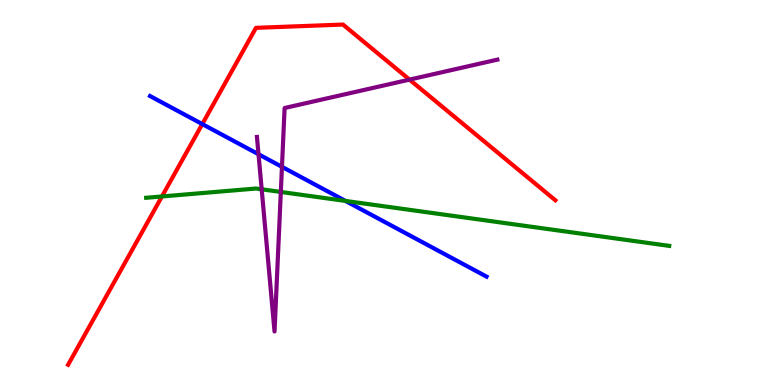[{'lines': ['blue', 'red'], 'intersections': [{'x': 2.61, 'y': 6.78}]}, {'lines': ['green', 'red'], 'intersections': [{'x': 2.09, 'y': 4.9}]}, {'lines': ['purple', 'red'], 'intersections': [{'x': 5.28, 'y': 7.93}]}, {'lines': ['blue', 'green'], 'intersections': [{'x': 4.46, 'y': 4.78}]}, {'lines': ['blue', 'purple'], 'intersections': [{'x': 3.34, 'y': 5.99}, {'x': 3.64, 'y': 5.67}]}, {'lines': ['green', 'purple'], 'intersections': [{'x': 3.38, 'y': 5.08}, {'x': 3.62, 'y': 5.01}]}]